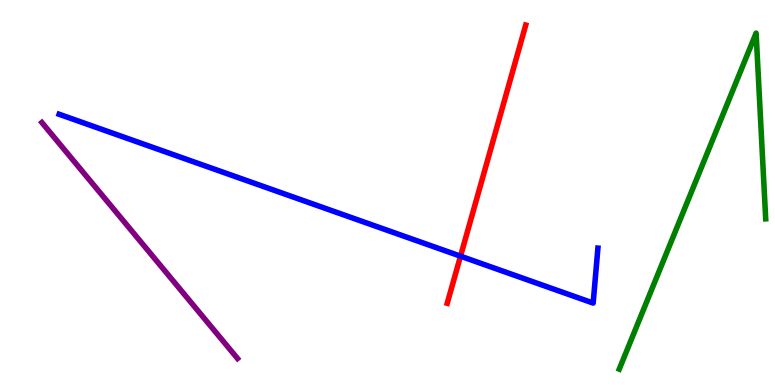[{'lines': ['blue', 'red'], 'intersections': [{'x': 5.94, 'y': 3.35}]}, {'lines': ['green', 'red'], 'intersections': []}, {'lines': ['purple', 'red'], 'intersections': []}, {'lines': ['blue', 'green'], 'intersections': []}, {'lines': ['blue', 'purple'], 'intersections': []}, {'lines': ['green', 'purple'], 'intersections': []}]